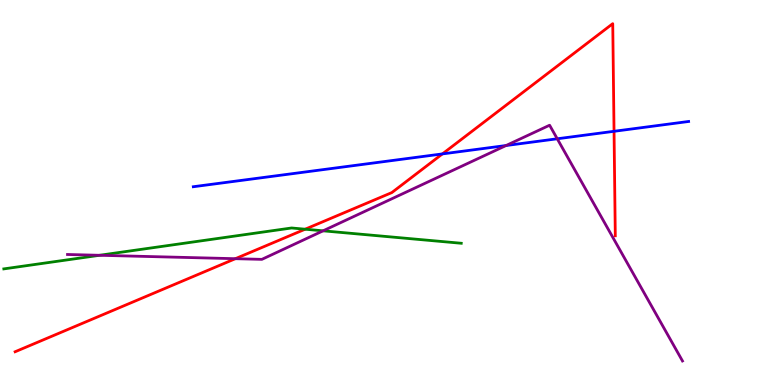[{'lines': ['blue', 'red'], 'intersections': [{'x': 5.71, 'y': 6.0}, {'x': 7.92, 'y': 6.59}]}, {'lines': ['green', 'red'], 'intersections': [{'x': 3.94, 'y': 4.05}]}, {'lines': ['purple', 'red'], 'intersections': [{'x': 3.04, 'y': 3.28}]}, {'lines': ['blue', 'green'], 'intersections': []}, {'lines': ['blue', 'purple'], 'intersections': [{'x': 6.53, 'y': 6.22}, {'x': 7.19, 'y': 6.4}]}, {'lines': ['green', 'purple'], 'intersections': [{'x': 1.28, 'y': 3.37}, {'x': 4.17, 'y': 4.0}]}]